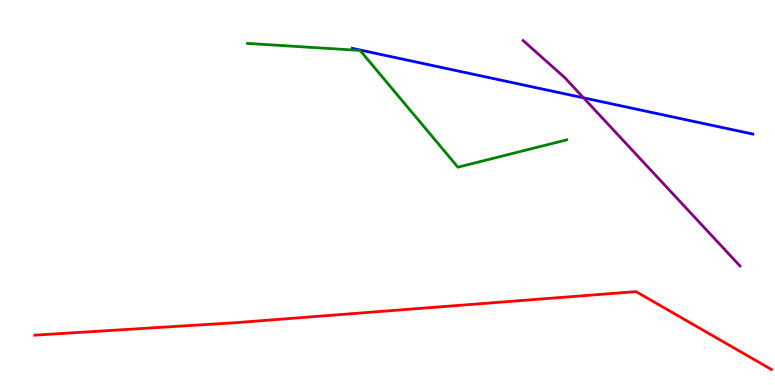[{'lines': ['blue', 'red'], 'intersections': []}, {'lines': ['green', 'red'], 'intersections': []}, {'lines': ['purple', 'red'], 'intersections': []}, {'lines': ['blue', 'green'], 'intersections': []}, {'lines': ['blue', 'purple'], 'intersections': [{'x': 7.53, 'y': 7.46}]}, {'lines': ['green', 'purple'], 'intersections': []}]